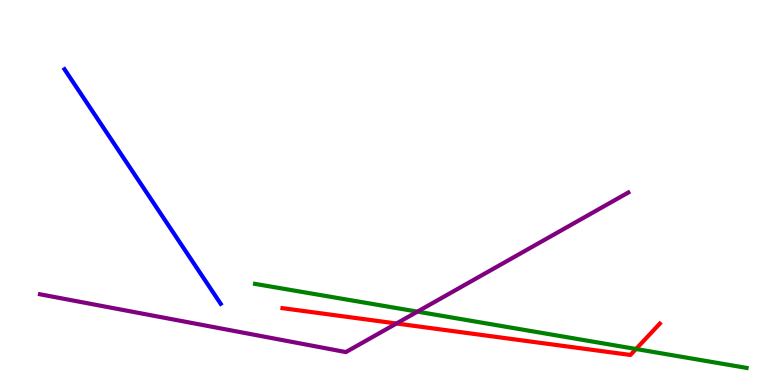[{'lines': ['blue', 'red'], 'intersections': []}, {'lines': ['green', 'red'], 'intersections': [{'x': 8.21, 'y': 0.935}]}, {'lines': ['purple', 'red'], 'intersections': [{'x': 5.12, 'y': 1.6}]}, {'lines': ['blue', 'green'], 'intersections': []}, {'lines': ['blue', 'purple'], 'intersections': []}, {'lines': ['green', 'purple'], 'intersections': [{'x': 5.39, 'y': 1.91}]}]